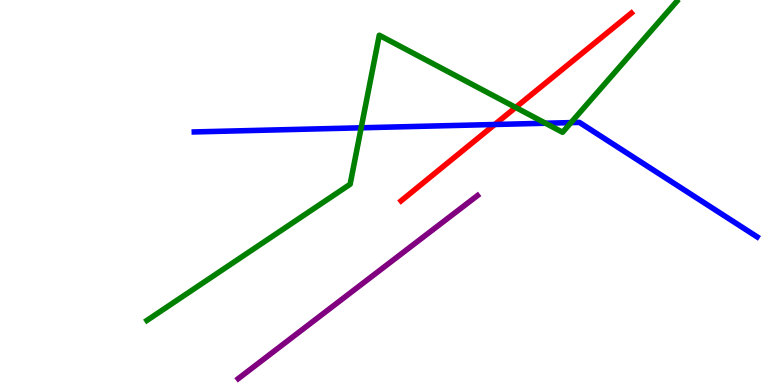[{'lines': ['blue', 'red'], 'intersections': [{'x': 6.38, 'y': 6.77}]}, {'lines': ['green', 'red'], 'intersections': [{'x': 6.65, 'y': 7.21}]}, {'lines': ['purple', 'red'], 'intersections': []}, {'lines': ['blue', 'green'], 'intersections': [{'x': 4.66, 'y': 6.68}, {'x': 7.04, 'y': 6.8}, {'x': 7.37, 'y': 6.82}]}, {'lines': ['blue', 'purple'], 'intersections': []}, {'lines': ['green', 'purple'], 'intersections': []}]